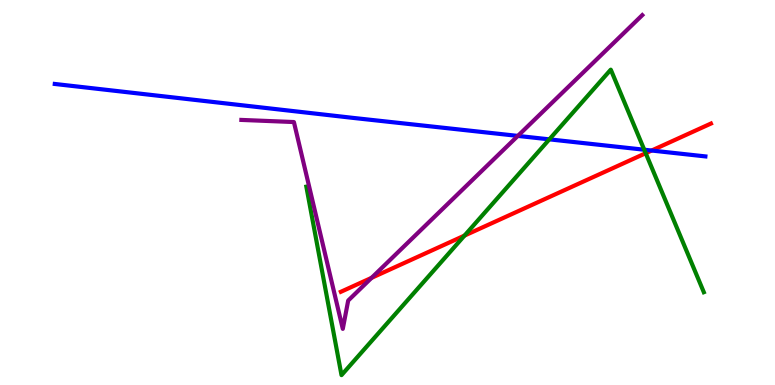[{'lines': ['blue', 'red'], 'intersections': [{'x': 8.41, 'y': 6.09}]}, {'lines': ['green', 'red'], 'intersections': [{'x': 5.99, 'y': 3.88}, {'x': 8.33, 'y': 6.02}]}, {'lines': ['purple', 'red'], 'intersections': [{'x': 4.79, 'y': 2.78}]}, {'lines': ['blue', 'green'], 'intersections': [{'x': 7.09, 'y': 6.38}, {'x': 8.31, 'y': 6.11}]}, {'lines': ['blue', 'purple'], 'intersections': [{'x': 6.68, 'y': 6.47}]}, {'lines': ['green', 'purple'], 'intersections': []}]